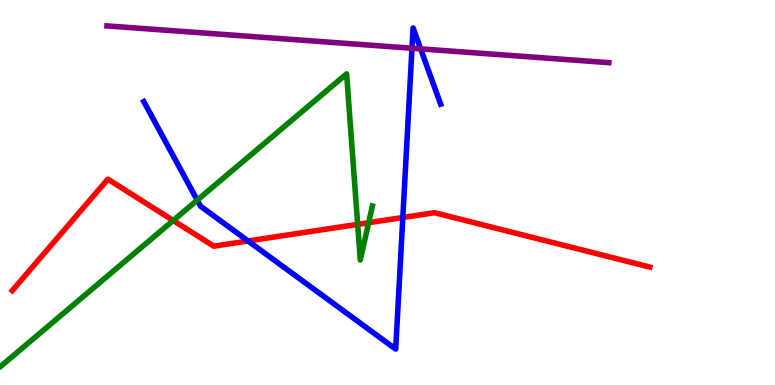[{'lines': ['blue', 'red'], 'intersections': [{'x': 3.2, 'y': 3.74}, {'x': 5.2, 'y': 4.35}]}, {'lines': ['green', 'red'], 'intersections': [{'x': 2.23, 'y': 4.27}, {'x': 4.62, 'y': 4.17}, {'x': 4.76, 'y': 4.22}]}, {'lines': ['purple', 'red'], 'intersections': []}, {'lines': ['blue', 'green'], 'intersections': [{'x': 2.55, 'y': 4.8}]}, {'lines': ['blue', 'purple'], 'intersections': [{'x': 5.32, 'y': 8.75}, {'x': 5.43, 'y': 8.73}]}, {'lines': ['green', 'purple'], 'intersections': []}]